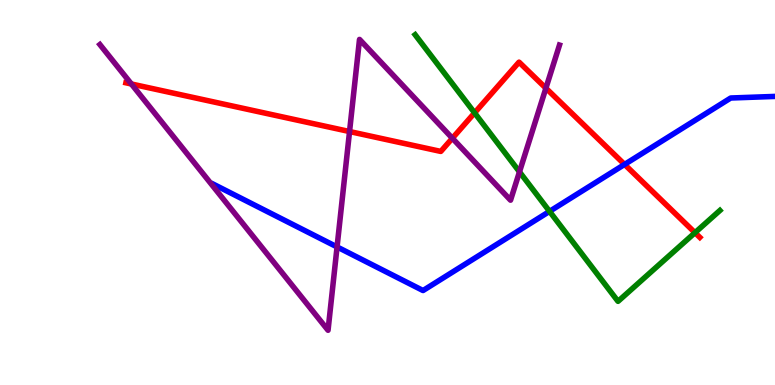[{'lines': ['blue', 'red'], 'intersections': [{'x': 8.06, 'y': 5.73}]}, {'lines': ['green', 'red'], 'intersections': [{'x': 6.12, 'y': 7.07}, {'x': 8.97, 'y': 3.96}]}, {'lines': ['purple', 'red'], 'intersections': [{'x': 1.7, 'y': 7.82}, {'x': 4.51, 'y': 6.58}, {'x': 5.84, 'y': 6.41}, {'x': 7.04, 'y': 7.71}]}, {'lines': ['blue', 'green'], 'intersections': [{'x': 7.09, 'y': 4.51}]}, {'lines': ['blue', 'purple'], 'intersections': [{'x': 4.35, 'y': 3.59}]}, {'lines': ['green', 'purple'], 'intersections': [{'x': 6.7, 'y': 5.54}]}]